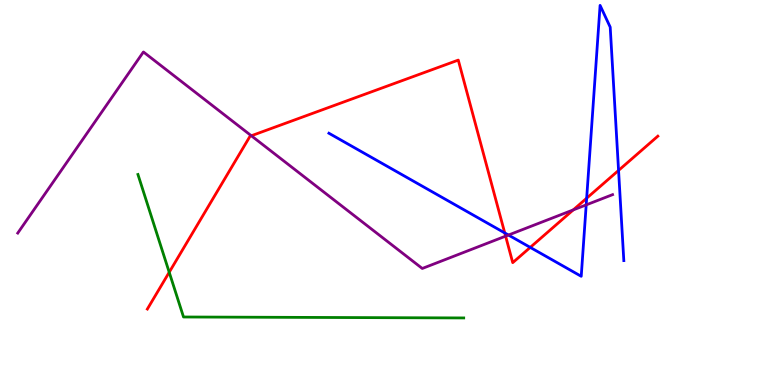[{'lines': ['blue', 'red'], 'intersections': [{'x': 6.51, 'y': 3.95}, {'x': 6.84, 'y': 3.57}, {'x': 7.57, 'y': 4.85}, {'x': 7.98, 'y': 5.57}]}, {'lines': ['green', 'red'], 'intersections': [{'x': 2.18, 'y': 2.93}]}, {'lines': ['purple', 'red'], 'intersections': [{'x': 3.24, 'y': 6.47}, {'x': 6.52, 'y': 3.87}, {'x': 7.4, 'y': 4.55}]}, {'lines': ['blue', 'green'], 'intersections': []}, {'lines': ['blue', 'purple'], 'intersections': [{'x': 6.56, 'y': 3.9}, {'x': 7.56, 'y': 4.68}]}, {'lines': ['green', 'purple'], 'intersections': []}]